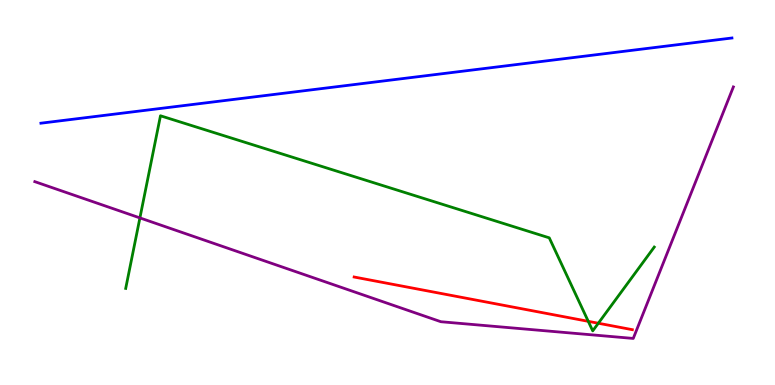[{'lines': ['blue', 'red'], 'intersections': []}, {'lines': ['green', 'red'], 'intersections': [{'x': 7.59, 'y': 1.65}, {'x': 7.72, 'y': 1.6}]}, {'lines': ['purple', 'red'], 'intersections': []}, {'lines': ['blue', 'green'], 'intersections': []}, {'lines': ['blue', 'purple'], 'intersections': []}, {'lines': ['green', 'purple'], 'intersections': [{'x': 1.81, 'y': 4.34}]}]